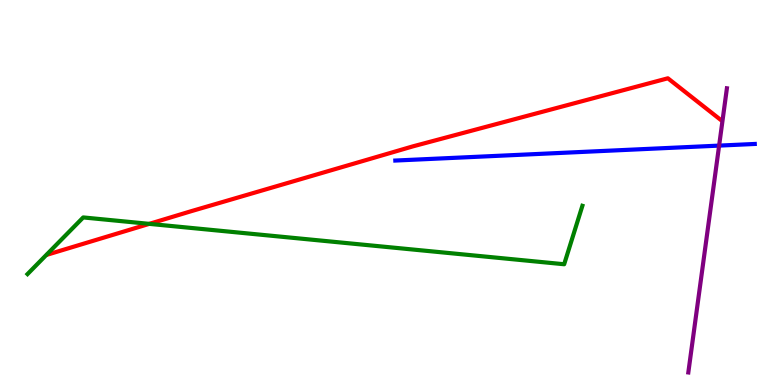[{'lines': ['blue', 'red'], 'intersections': []}, {'lines': ['green', 'red'], 'intersections': [{'x': 1.93, 'y': 4.19}]}, {'lines': ['purple', 'red'], 'intersections': []}, {'lines': ['blue', 'green'], 'intersections': []}, {'lines': ['blue', 'purple'], 'intersections': [{'x': 9.28, 'y': 6.22}]}, {'lines': ['green', 'purple'], 'intersections': []}]